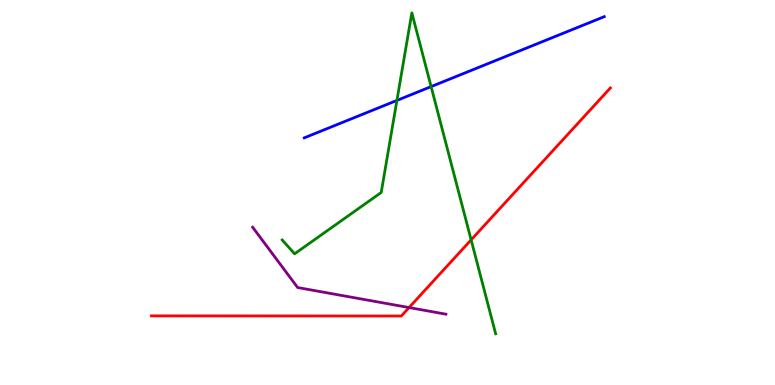[{'lines': ['blue', 'red'], 'intersections': []}, {'lines': ['green', 'red'], 'intersections': [{'x': 6.08, 'y': 3.77}]}, {'lines': ['purple', 'red'], 'intersections': [{'x': 5.28, 'y': 2.01}]}, {'lines': ['blue', 'green'], 'intersections': [{'x': 5.12, 'y': 7.39}, {'x': 5.56, 'y': 7.75}]}, {'lines': ['blue', 'purple'], 'intersections': []}, {'lines': ['green', 'purple'], 'intersections': []}]